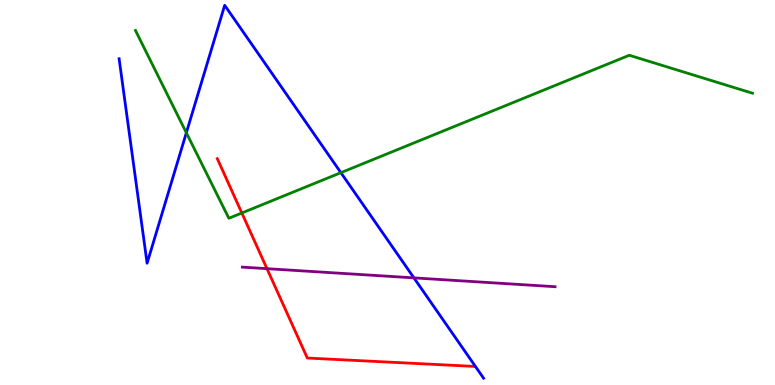[{'lines': ['blue', 'red'], 'intersections': []}, {'lines': ['green', 'red'], 'intersections': [{'x': 3.12, 'y': 4.47}]}, {'lines': ['purple', 'red'], 'intersections': [{'x': 3.44, 'y': 3.02}]}, {'lines': ['blue', 'green'], 'intersections': [{'x': 2.4, 'y': 6.55}, {'x': 4.4, 'y': 5.52}]}, {'lines': ['blue', 'purple'], 'intersections': [{'x': 5.34, 'y': 2.78}]}, {'lines': ['green', 'purple'], 'intersections': []}]